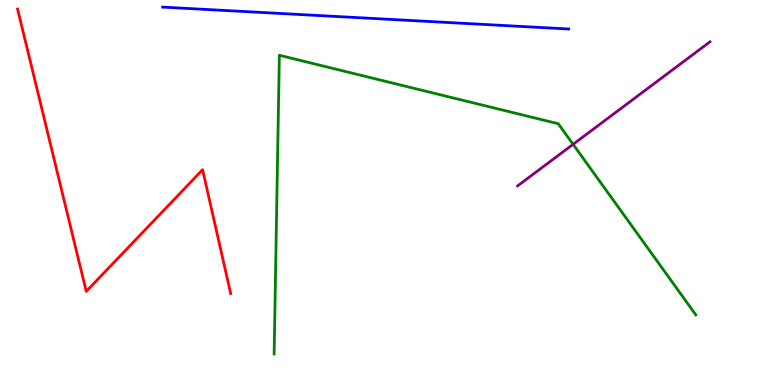[{'lines': ['blue', 'red'], 'intersections': []}, {'lines': ['green', 'red'], 'intersections': []}, {'lines': ['purple', 'red'], 'intersections': []}, {'lines': ['blue', 'green'], 'intersections': []}, {'lines': ['blue', 'purple'], 'intersections': []}, {'lines': ['green', 'purple'], 'intersections': [{'x': 7.39, 'y': 6.25}]}]